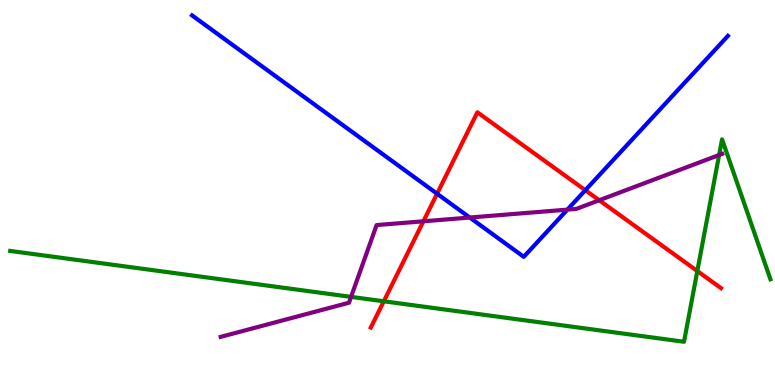[{'lines': ['blue', 'red'], 'intersections': [{'x': 5.64, 'y': 4.97}, {'x': 7.55, 'y': 5.06}]}, {'lines': ['green', 'red'], 'intersections': [{'x': 4.95, 'y': 2.17}, {'x': 9.0, 'y': 2.96}]}, {'lines': ['purple', 'red'], 'intersections': [{'x': 5.46, 'y': 4.25}, {'x': 7.73, 'y': 4.8}]}, {'lines': ['blue', 'green'], 'intersections': []}, {'lines': ['blue', 'purple'], 'intersections': [{'x': 6.06, 'y': 4.35}, {'x': 7.32, 'y': 4.55}]}, {'lines': ['green', 'purple'], 'intersections': [{'x': 4.53, 'y': 2.29}, {'x': 9.28, 'y': 5.97}]}]